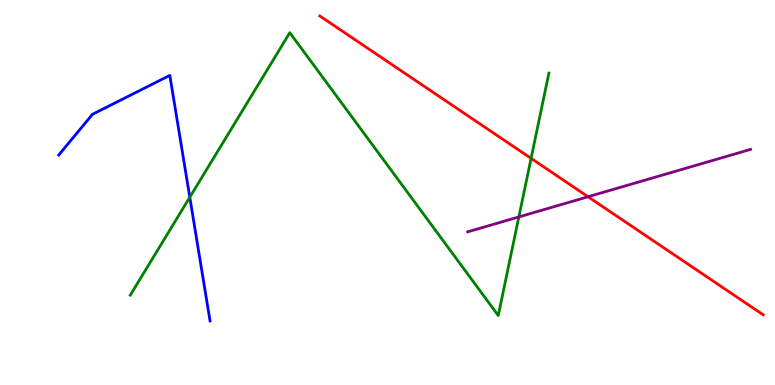[{'lines': ['blue', 'red'], 'intersections': []}, {'lines': ['green', 'red'], 'intersections': [{'x': 6.85, 'y': 5.89}]}, {'lines': ['purple', 'red'], 'intersections': [{'x': 7.59, 'y': 4.89}]}, {'lines': ['blue', 'green'], 'intersections': [{'x': 2.45, 'y': 4.88}]}, {'lines': ['blue', 'purple'], 'intersections': []}, {'lines': ['green', 'purple'], 'intersections': [{'x': 6.69, 'y': 4.37}]}]